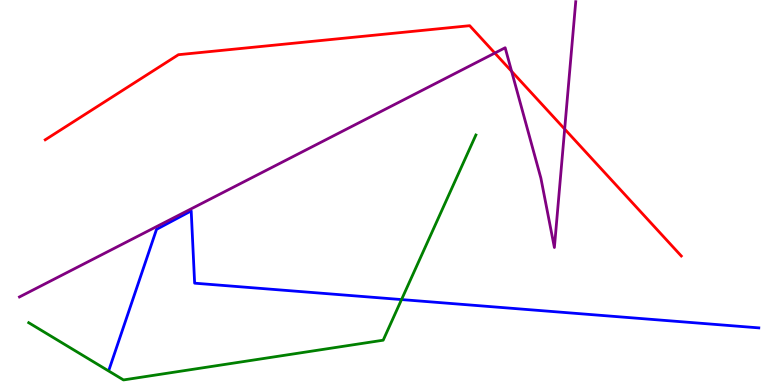[{'lines': ['blue', 'red'], 'intersections': []}, {'lines': ['green', 'red'], 'intersections': []}, {'lines': ['purple', 'red'], 'intersections': [{'x': 6.38, 'y': 8.62}, {'x': 6.6, 'y': 8.15}, {'x': 7.29, 'y': 6.65}]}, {'lines': ['blue', 'green'], 'intersections': [{'x': 5.18, 'y': 2.22}]}, {'lines': ['blue', 'purple'], 'intersections': []}, {'lines': ['green', 'purple'], 'intersections': []}]